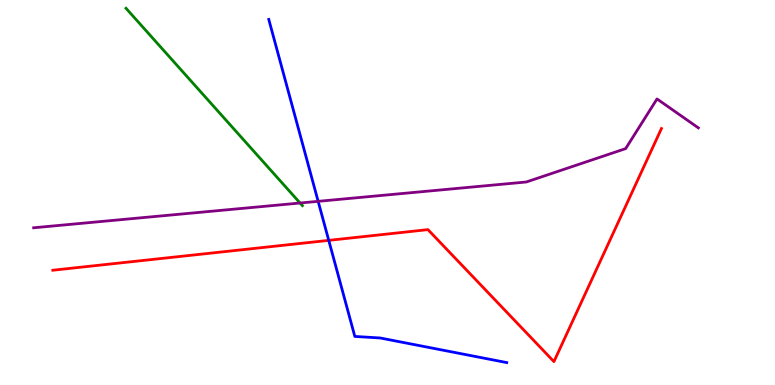[{'lines': ['blue', 'red'], 'intersections': [{'x': 4.24, 'y': 3.76}]}, {'lines': ['green', 'red'], 'intersections': []}, {'lines': ['purple', 'red'], 'intersections': []}, {'lines': ['blue', 'green'], 'intersections': []}, {'lines': ['blue', 'purple'], 'intersections': [{'x': 4.11, 'y': 4.77}]}, {'lines': ['green', 'purple'], 'intersections': [{'x': 3.87, 'y': 4.73}]}]